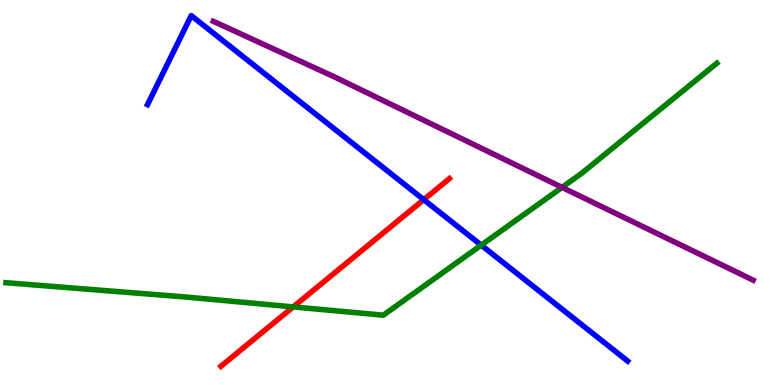[{'lines': ['blue', 'red'], 'intersections': [{'x': 5.47, 'y': 4.81}]}, {'lines': ['green', 'red'], 'intersections': [{'x': 3.78, 'y': 2.03}]}, {'lines': ['purple', 'red'], 'intersections': []}, {'lines': ['blue', 'green'], 'intersections': [{'x': 6.21, 'y': 3.63}]}, {'lines': ['blue', 'purple'], 'intersections': []}, {'lines': ['green', 'purple'], 'intersections': [{'x': 7.25, 'y': 5.13}]}]